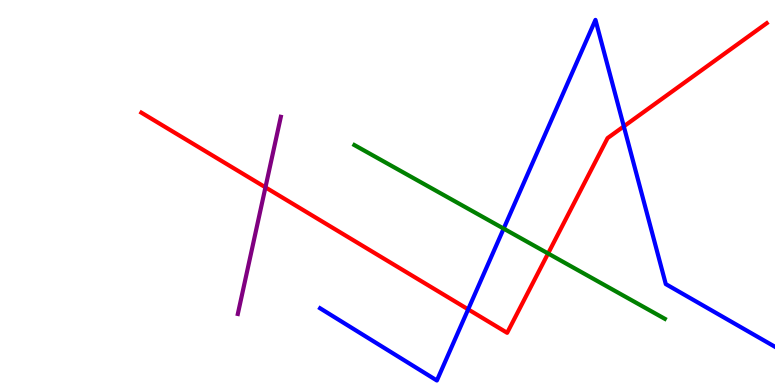[{'lines': ['blue', 'red'], 'intersections': [{'x': 6.04, 'y': 1.96}, {'x': 8.05, 'y': 6.72}]}, {'lines': ['green', 'red'], 'intersections': [{'x': 7.07, 'y': 3.42}]}, {'lines': ['purple', 'red'], 'intersections': [{'x': 3.43, 'y': 5.13}]}, {'lines': ['blue', 'green'], 'intersections': [{'x': 6.5, 'y': 4.06}]}, {'lines': ['blue', 'purple'], 'intersections': []}, {'lines': ['green', 'purple'], 'intersections': []}]